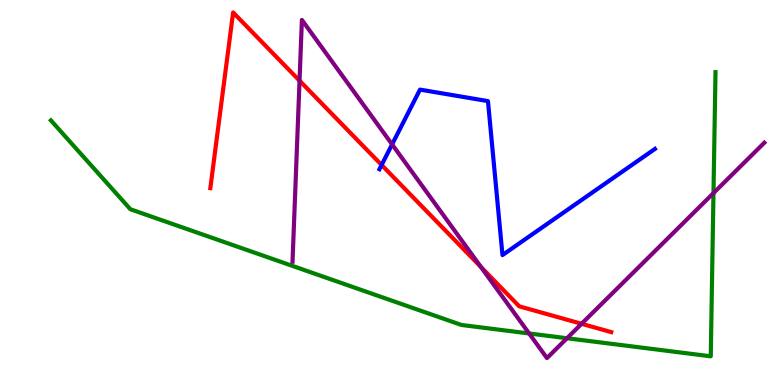[{'lines': ['blue', 'red'], 'intersections': [{'x': 4.92, 'y': 5.71}]}, {'lines': ['green', 'red'], 'intersections': []}, {'lines': ['purple', 'red'], 'intersections': [{'x': 3.87, 'y': 7.9}, {'x': 6.21, 'y': 3.06}, {'x': 7.5, 'y': 1.59}]}, {'lines': ['blue', 'green'], 'intersections': []}, {'lines': ['blue', 'purple'], 'intersections': [{'x': 5.06, 'y': 6.25}]}, {'lines': ['green', 'purple'], 'intersections': [{'x': 6.83, 'y': 1.34}, {'x': 7.32, 'y': 1.21}, {'x': 9.21, 'y': 4.98}]}]